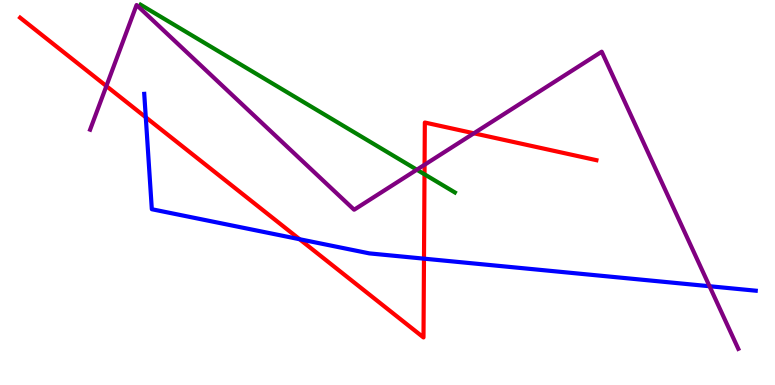[{'lines': ['blue', 'red'], 'intersections': [{'x': 1.88, 'y': 6.95}, {'x': 3.87, 'y': 3.79}, {'x': 5.47, 'y': 3.28}]}, {'lines': ['green', 'red'], 'intersections': [{'x': 5.48, 'y': 5.47}]}, {'lines': ['purple', 'red'], 'intersections': [{'x': 1.37, 'y': 7.76}, {'x': 5.48, 'y': 5.72}, {'x': 6.11, 'y': 6.54}]}, {'lines': ['blue', 'green'], 'intersections': []}, {'lines': ['blue', 'purple'], 'intersections': [{'x': 9.16, 'y': 2.57}]}, {'lines': ['green', 'purple'], 'intersections': [{'x': 5.38, 'y': 5.59}]}]